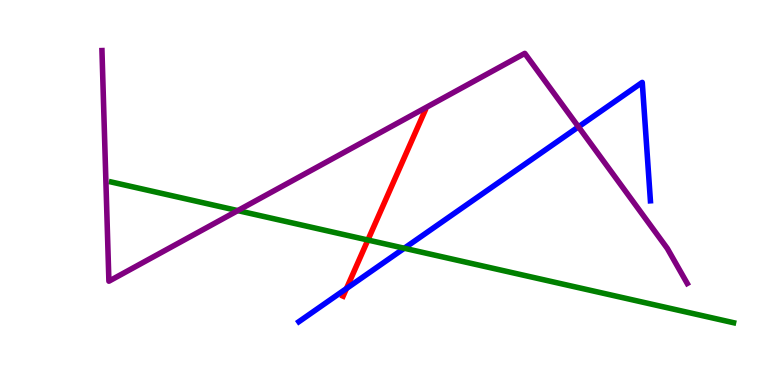[{'lines': ['blue', 'red'], 'intersections': [{'x': 4.47, 'y': 2.51}]}, {'lines': ['green', 'red'], 'intersections': [{'x': 4.75, 'y': 3.77}]}, {'lines': ['purple', 'red'], 'intersections': []}, {'lines': ['blue', 'green'], 'intersections': [{'x': 5.22, 'y': 3.55}]}, {'lines': ['blue', 'purple'], 'intersections': [{'x': 7.46, 'y': 6.71}]}, {'lines': ['green', 'purple'], 'intersections': [{'x': 3.07, 'y': 4.53}]}]